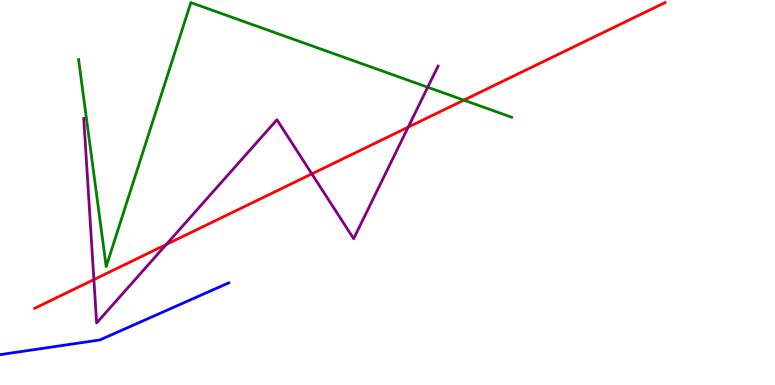[{'lines': ['blue', 'red'], 'intersections': []}, {'lines': ['green', 'red'], 'intersections': [{'x': 5.99, 'y': 7.4}]}, {'lines': ['purple', 'red'], 'intersections': [{'x': 1.21, 'y': 2.74}, {'x': 2.14, 'y': 3.65}, {'x': 4.02, 'y': 5.48}, {'x': 5.27, 'y': 6.7}]}, {'lines': ['blue', 'green'], 'intersections': []}, {'lines': ['blue', 'purple'], 'intersections': []}, {'lines': ['green', 'purple'], 'intersections': [{'x': 5.52, 'y': 7.73}]}]